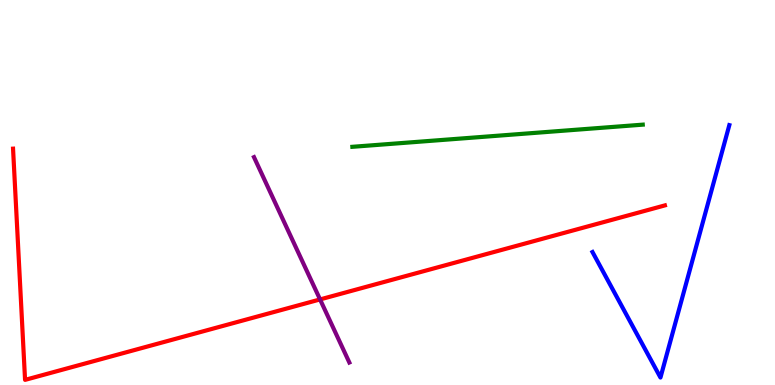[{'lines': ['blue', 'red'], 'intersections': []}, {'lines': ['green', 'red'], 'intersections': []}, {'lines': ['purple', 'red'], 'intersections': [{'x': 4.13, 'y': 2.22}]}, {'lines': ['blue', 'green'], 'intersections': []}, {'lines': ['blue', 'purple'], 'intersections': []}, {'lines': ['green', 'purple'], 'intersections': []}]